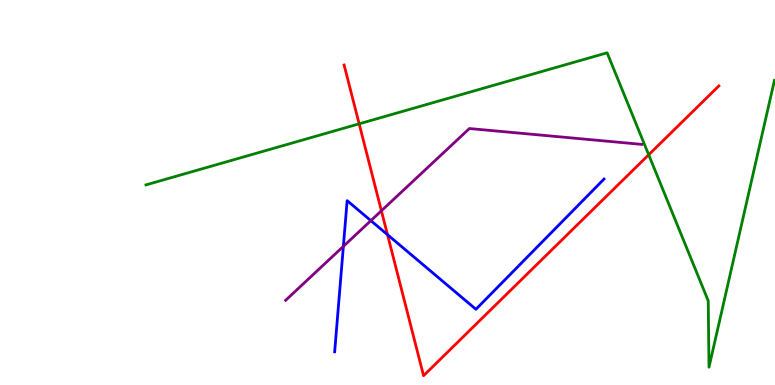[{'lines': ['blue', 'red'], 'intersections': [{'x': 5.0, 'y': 3.9}]}, {'lines': ['green', 'red'], 'intersections': [{'x': 4.63, 'y': 6.78}, {'x': 8.37, 'y': 5.98}]}, {'lines': ['purple', 'red'], 'intersections': [{'x': 4.92, 'y': 4.52}]}, {'lines': ['blue', 'green'], 'intersections': []}, {'lines': ['blue', 'purple'], 'intersections': [{'x': 4.43, 'y': 3.6}, {'x': 4.79, 'y': 4.27}]}, {'lines': ['green', 'purple'], 'intersections': []}]